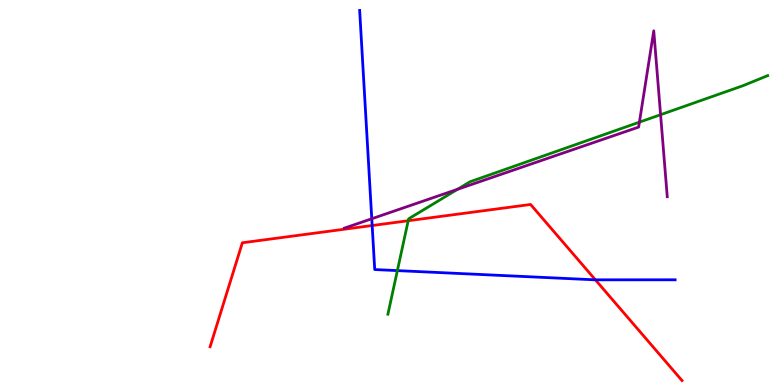[{'lines': ['blue', 'red'], 'intersections': [{'x': 4.8, 'y': 4.14}, {'x': 7.68, 'y': 2.73}]}, {'lines': ['green', 'red'], 'intersections': [{'x': 5.27, 'y': 4.27}]}, {'lines': ['purple', 'red'], 'intersections': []}, {'lines': ['blue', 'green'], 'intersections': [{'x': 5.13, 'y': 2.97}]}, {'lines': ['blue', 'purple'], 'intersections': [{'x': 4.8, 'y': 4.32}]}, {'lines': ['green', 'purple'], 'intersections': [{'x': 5.9, 'y': 5.08}, {'x': 8.25, 'y': 6.83}, {'x': 8.52, 'y': 7.02}]}]